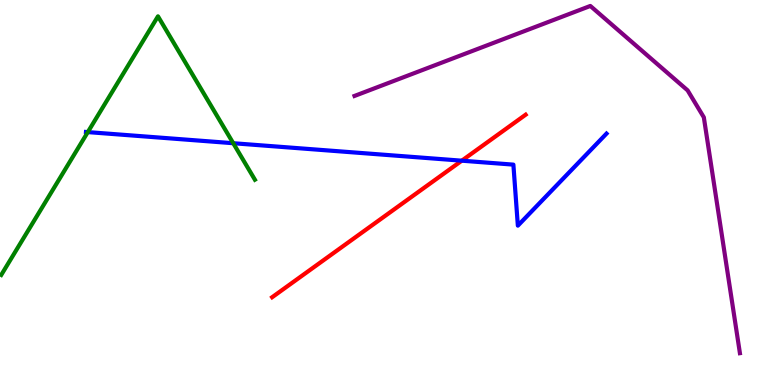[{'lines': ['blue', 'red'], 'intersections': [{'x': 5.96, 'y': 5.83}]}, {'lines': ['green', 'red'], 'intersections': []}, {'lines': ['purple', 'red'], 'intersections': []}, {'lines': ['blue', 'green'], 'intersections': [{'x': 1.13, 'y': 6.57}, {'x': 3.01, 'y': 6.28}]}, {'lines': ['blue', 'purple'], 'intersections': []}, {'lines': ['green', 'purple'], 'intersections': []}]